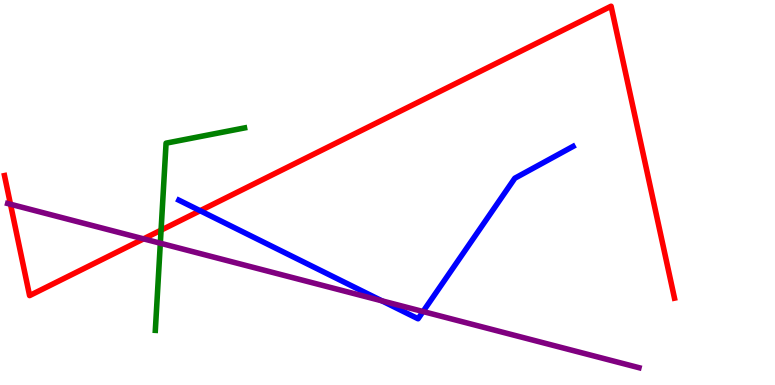[{'lines': ['blue', 'red'], 'intersections': [{'x': 2.58, 'y': 4.53}]}, {'lines': ['green', 'red'], 'intersections': [{'x': 2.08, 'y': 4.02}]}, {'lines': ['purple', 'red'], 'intersections': [{'x': 0.135, 'y': 4.69}, {'x': 1.85, 'y': 3.8}]}, {'lines': ['blue', 'green'], 'intersections': []}, {'lines': ['blue', 'purple'], 'intersections': [{'x': 4.93, 'y': 2.19}, {'x': 5.46, 'y': 1.91}]}, {'lines': ['green', 'purple'], 'intersections': [{'x': 2.07, 'y': 3.68}]}]